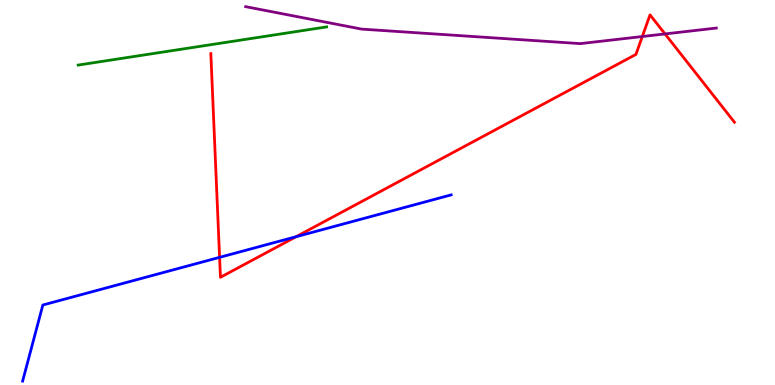[{'lines': ['blue', 'red'], 'intersections': [{'x': 2.83, 'y': 3.32}, {'x': 3.82, 'y': 3.85}]}, {'lines': ['green', 'red'], 'intersections': []}, {'lines': ['purple', 'red'], 'intersections': [{'x': 8.29, 'y': 9.05}, {'x': 8.58, 'y': 9.12}]}, {'lines': ['blue', 'green'], 'intersections': []}, {'lines': ['blue', 'purple'], 'intersections': []}, {'lines': ['green', 'purple'], 'intersections': []}]